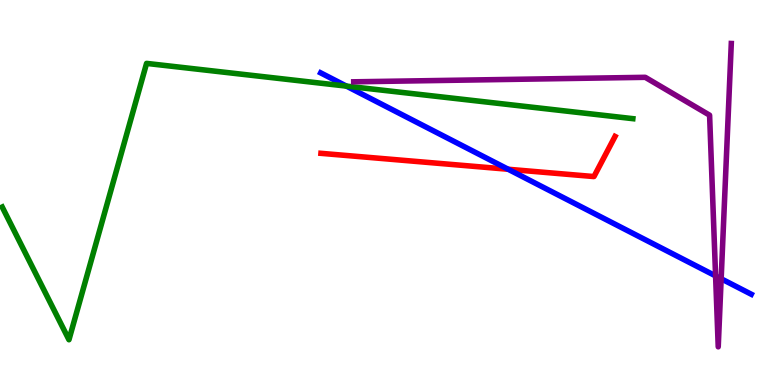[{'lines': ['blue', 'red'], 'intersections': [{'x': 6.56, 'y': 5.6}]}, {'lines': ['green', 'red'], 'intersections': []}, {'lines': ['purple', 'red'], 'intersections': []}, {'lines': ['blue', 'green'], 'intersections': [{'x': 4.47, 'y': 7.76}]}, {'lines': ['blue', 'purple'], 'intersections': [{'x': 9.23, 'y': 2.83}, {'x': 9.31, 'y': 2.76}]}, {'lines': ['green', 'purple'], 'intersections': []}]